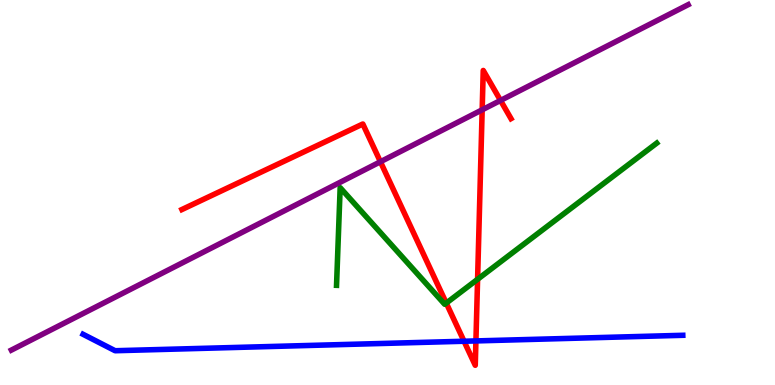[{'lines': ['blue', 'red'], 'intersections': [{'x': 5.99, 'y': 1.14}, {'x': 6.14, 'y': 1.14}]}, {'lines': ['green', 'red'], 'intersections': [{'x': 5.76, 'y': 2.13}, {'x': 6.16, 'y': 2.75}]}, {'lines': ['purple', 'red'], 'intersections': [{'x': 4.91, 'y': 5.8}, {'x': 6.22, 'y': 7.15}, {'x': 6.46, 'y': 7.39}]}, {'lines': ['blue', 'green'], 'intersections': []}, {'lines': ['blue', 'purple'], 'intersections': []}, {'lines': ['green', 'purple'], 'intersections': []}]